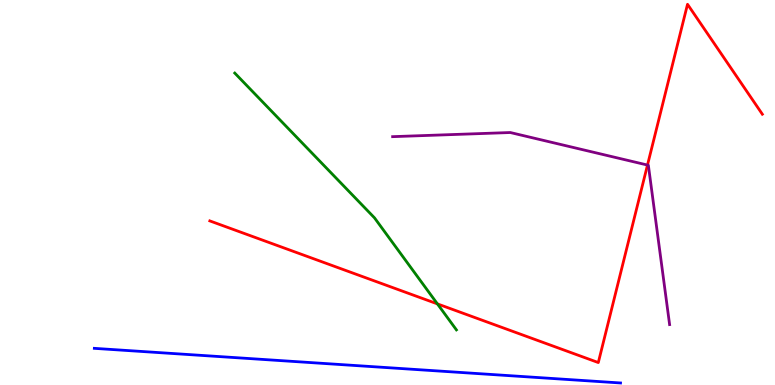[{'lines': ['blue', 'red'], 'intersections': []}, {'lines': ['green', 'red'], 'intersections': [{'x': 5.64, 'y': 2.11}]}, {'lines': ['purple', 'red'], 'intersections': [{'x': 8.35, 'y': 5.71}]}, {'lines': ['blue', 'green'], 'intersections': []}, {'lines': ['blue', 'purple'], 'intersections': []}, {'lines': ['green', 'purple'], 'intersections': []}]